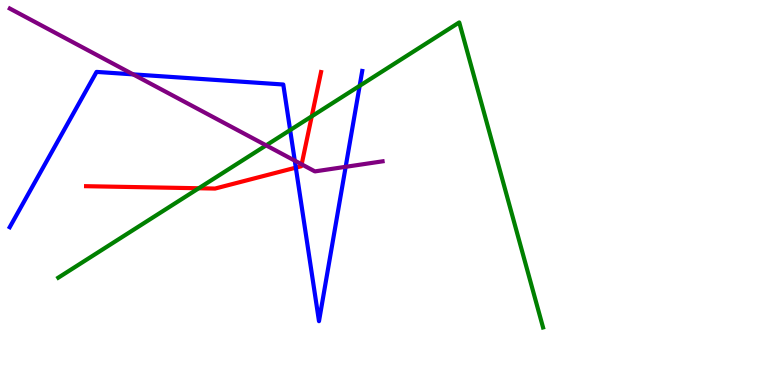[{'lines': ['blue', 'red'], 'intersections': [{'x': 3.82, 'y': 5.65}]}, {'lines': ['green', 'red'], 'intersections': [{'x': 2.56, 'y': 5.11}, {'x': 4.02, 'y': 6.98}]}, {'lines': ['purple', 'red'], 'intersections': [{'x': 3.89, 'y': 5.73}]}, {'lines': ['blue', 'green'], 'intersections': [{'x': 3.74, 'y': 6.62}, {'x': 4.64, 'y': 7.77}]}, {'lines': ['blue', 'purple'], 'intersections': [{'x': 1.72, 'y': 8.07}, {'x': 3.8, 'y': 5.83}, {'x': 4.46, 'y': 5.67}]}, {'lines': ['green', 'purple'], 'intersections': [{'x': 3.43, 'y': 6.22}]}]